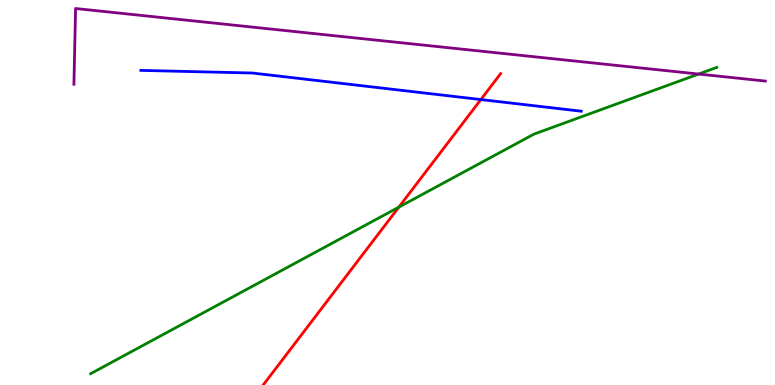[{'lines': ['blue', 'red'], 'intersections': [{'x': 6.2, 'y': 7.41}]}, {'lines': ['green', 'red'], 'intersections': [{'x': 5.15, 'y': 4.62}]}, {'lines': ['purple', 'red'], 'intersections': []}, {'lines': ['blue', 'green'], 'intersections': []}, {'lines': ['blue', 'purple'], 'intersections': []}, {'lines': ['green', 'purple'], 'intersections': [{'x': 9.01, 'y': 8.08}]}]